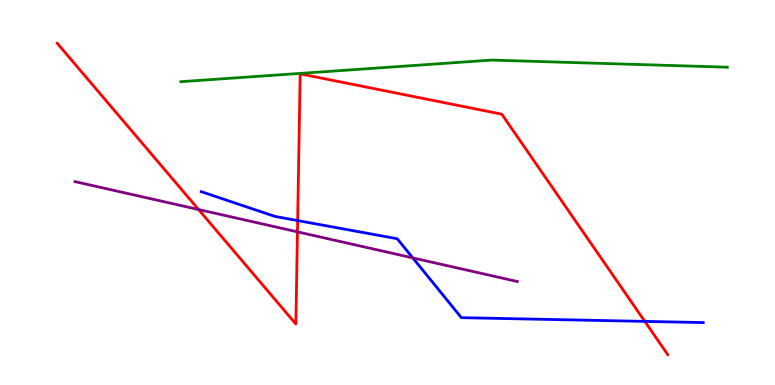[{'lines': ['blue', 'red'], 'intersections': [{'x': 3.84, 'y': 4.27}, {'x': 8.32, 'y': 1.65}]}, {'lines': ['green', 'red'], 'intersections': []}, {'lines': ['purple', 'red'], 'intersections': [{'x': 2.56, 'y': 4.56}, {'x': 3.84, 'y': 3.98}]}, {'lines': ['blue', 'green'], 'intersections': []}, {'lines': ['blue', 'purple'], 'intersections': [{'x': 5.33, 'y': 3.3}]}, {'lines': ['green', 'purple'], 'intersections': []}]